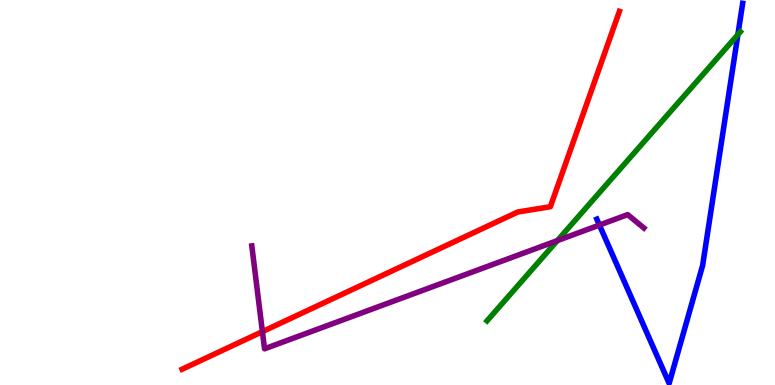[{'lines': ['blue', 'red'], 'intersections': []}, {'lines': ['green', 'red'], 'intersections': []}, {'lines': ['purple', 'red'], 'intersections': [{'x': 3.39, 'y': 1.39}]}, {'lines': ['blue', 'green'], 'intersections': [{'x': 9.52, 'y': 9.1}]}, {'lines': ['blue', 'purple'], 'intersections': [{'x': 7.73, 'y': 4.15}]}, {'lines': ['green', 'purple'], 'intersections': [{'x': 7.19, 'y': 3.75}]}]